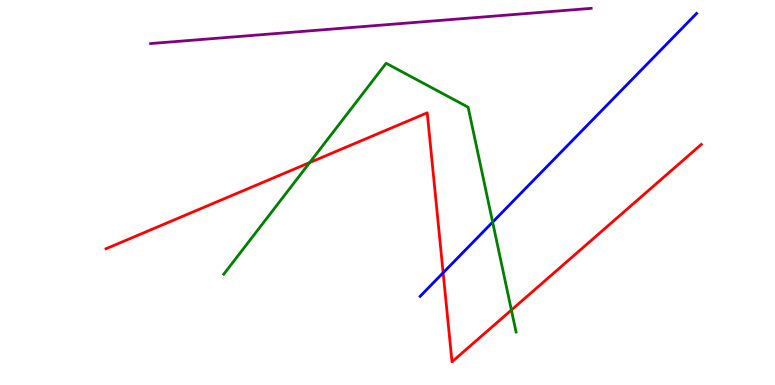[{'lines': ['blue', 'red'], 'intersections': [{'x': 5.72, 'y': 2.92}]}, {'lines': ['green', 'red'], 'intersections': [{'x': 4.0, 'y': 5.78}, {'x': 6.6, 'y': 1.95}]}, {'lines': ['purple', 'red'], 'intersections': []}, {'lines': ['blue', 'green'], 'intersections': [{'x': 6.36, 'y': 4.23}]}, {'lines': ['blue', 'purple'], 'intersections': []}, {'lines': ['green', 'purple'], 'intersections': []}]